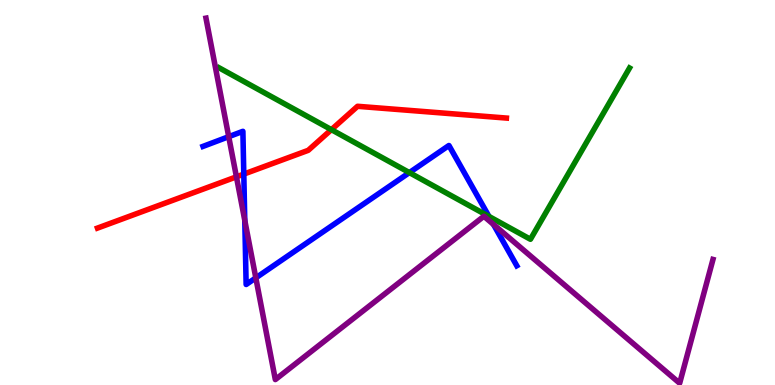[{'lines': ['blue', 'red'], 'intersections': [{'x': 3.15, 'y': 5.48}]}, {'lines': ['green', 'red'], 'intersections': [{'x': 4.28, 'y': 6.63}]}, {'lines': ['purple', 'red'], 'intersections': [{'x': 3.05, 'y': 5.41}]}, {'lines': ['blue', 'green'], 'intersections': [{'x': 5.28, 'y': 5.52}, {'x': 6.31, 'y': 4.38}]}, {'lines': ['blue', 'purple'], 'intersections': [{'x': 2.95, 'y': 6.45}, {'x': 3.16, 'y': 4.28}, {'x': 3.3, 'y': 2.78}, {'x': 6.37, 'y': 4.17}]}, {'lines': ['green', 'purple'], 'intersections': []}]